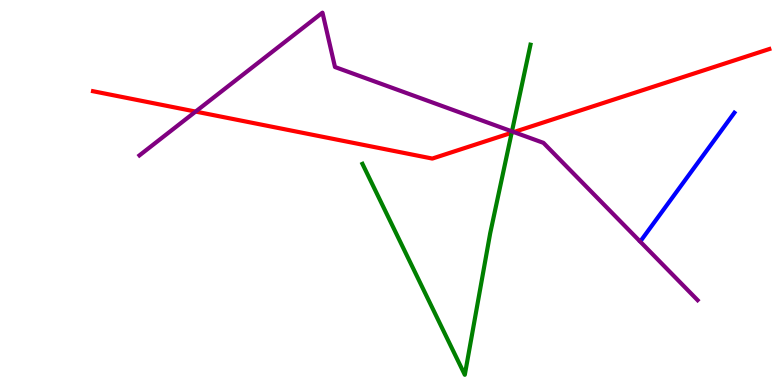[{'lines': ['blue', 'red'], 'intersections': []}, {'lines': ['green', 'red'], 'intersections': [{'x': 6.6, 'y': 6.55}]}, {'lines': ['purple', 'red'], 'intersections': [{'x': 2.52, 'y': 7.1}, {'x': 6.63, 'y': 6.57}]}, {'lines': ['blue', 'green'], 'intersections': []}, {'lines': ['blue', 'purple'], 'intersections': []}, {'lines': ['green', 'purple'], 'intersections': [{'x': 6.61, 'y': 6.59}]}]